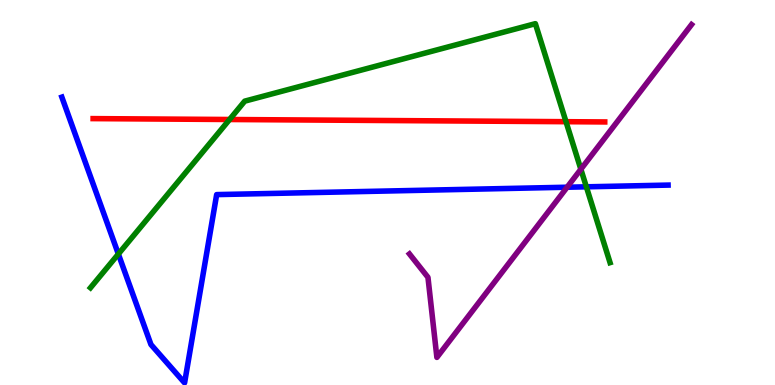[{'lines': ['blue', 'red'], 'intersections': []}, {'lines': ['green', 'red'], 'intersections': [{'x': 2.96, 'y': 6.9}, {'x': 7.3, 'y': 6.84}]}, {'lines': ['purple', 'red'], 'intersections': []}, {'lines': ['blue', 'green'], 'intersections': [{'x': 1.53, 'y': 3.4}, {'x': 7.57, 'y': 5.15}]}, {'lines': ['blue', 'purple'], 'intersections': [{'x': 7.32, 'y': 5.14}]}, {'lines': ['green', 'purple'], 'intersections': [{'x': 7.5, 'y': 5.6}]}]